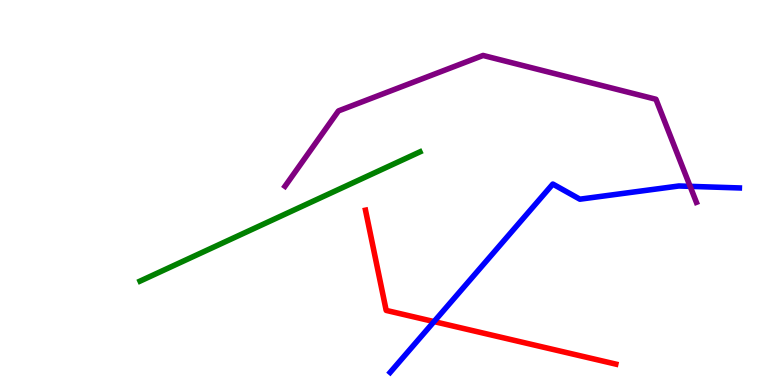[{'lines': ['blue', 'red'], 'intersections': [{'x': 5.6, 'y': 1.65}]}, {'lines': ['green', 'red'], 'intersections': []}, {'lines': ['purple', 'red'], 'intersections': []}, {'lines': ['blue', 'green'], 'intersections': []}, {'lines': ['blue', 'purple'], 'intersections': [{'x': 8.9, 'y': 5.16}]}, {'lines': ['green', 'purple'], 'intersections': []}]